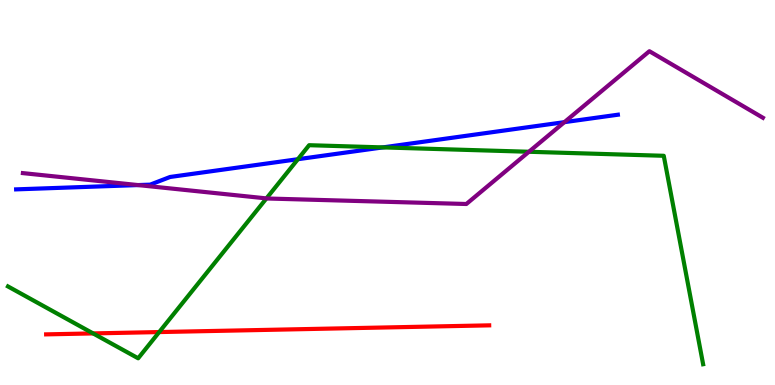[{'lines': ['blue', 'red'], 'intersections': []}, {'lines': ['green', 'red'], 'intersections': [{'x': 1.2, 'y': 1.34}, {'x': 2.05, 'y': 1.37}]}, {'lines': ['purple', 'red'], 'intersections': []}, {'lines': ['blue', 'green'], 'intersections': [{'x': 3.84, 'y': 5.86}, {'x': 4.94, 'y': 6.17}]}, {'lines': ['blue', 'purple'], 'intersections': [{'x': 1.78, 'y': 5.19}, {'x': 7.28, 'y': 6.83}]}, {'lines': ['green', 'purple'], 'intersections': [{'x': 3.44, 'y': 4.85}, {'x': 6.82, 'y': 6.06}]}]